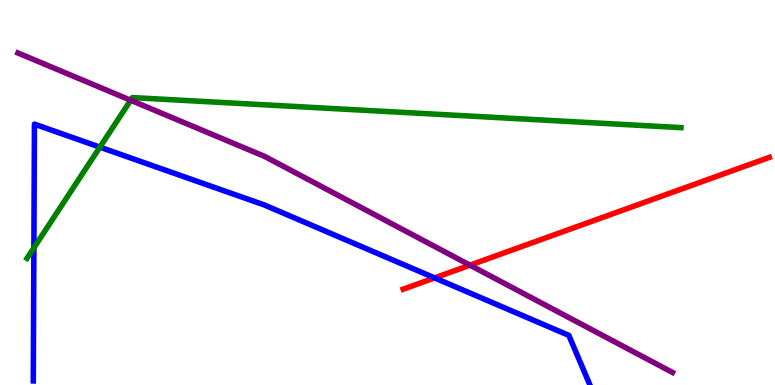[{'lines': ['blue', 'red'], 'intersections': [{'x': 5.61, 'y': 2.78}]}, {'lines': ['green', 'red'], 'intersections': []}, {'lines': ['purple', 'red'], 'intersections': [{'x': 6.06, 'y': 3.11}]}, {'lines': ['blue', 'green'], 'intersections': [{'x': 0.437, 'y': 3.56}, {'x': 1.29, 'y': 6.18}]}, {'lines': ['blue', 'purple'], 'intersections': []}, {'lines': ['green', 'purple'], 'intersections': [{'x': 1.69, 'y': 7.4}]}]